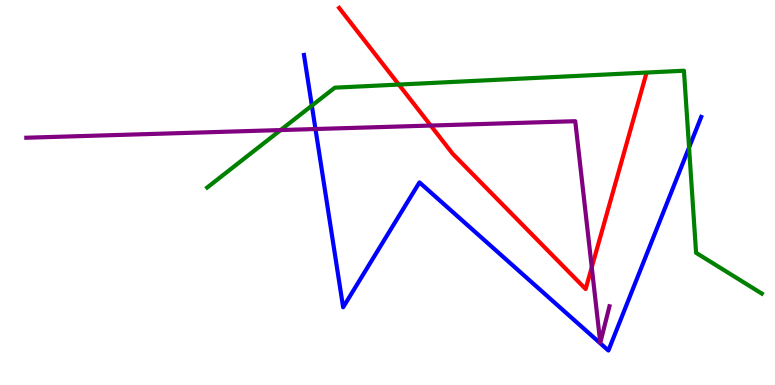[{'lines': ['blue', 'red'], 'intersections': []}, {'lines': ['green', 'red'], 'intersections': [{'x': 5.15, 'y': 7.8}]}, {'lines': ['purple', 'red'], 'intersections': [{'x': 5.56, 'y': 6.74}, {'x': 7.64, 'y': 3.06}]}, {'lines': ['blue', 'green'], 'intersections': [{'x': 4.02, 'y': 7.26}, {'x': 8.89, 'y': 6.17}]}, {'lines': ['blue', 'purple'], 'intersections': [{'x': 4.07, 'y': 6.65}]}, {'lines': ['green', 'purple'], 'intersections': [{'x': 3.62, 'y': 6.62}]}]